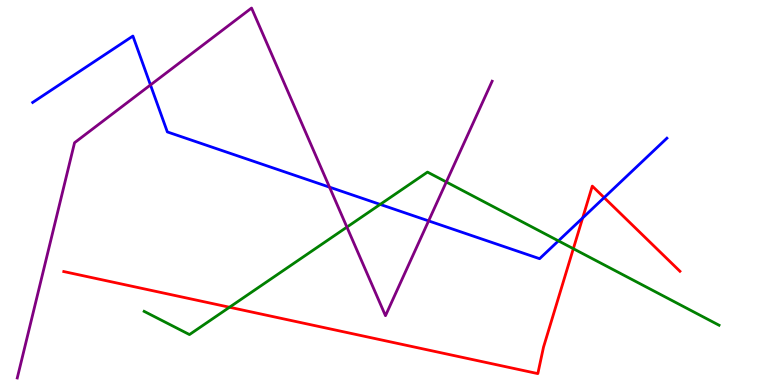[{'lines': ['blue', 'red'], 'intersections': [{'x': 7.52, 'y': 4.34}, {'x': 7.8, 'y': 4.87}]}, {'lines': ['green', 'red'], 'intersections': [{'x': 2.96, 'y': 2.02}, {'x': 7.4, 'y': 3.54}]}, {'lines': ['purple', 'red'], 'intersections': []}, {'lines': ['blue', 'green'], 'intersections': [{'x': 4.91, 'y': 4.69}, {'x': 7.21, 'y': 3.74}]}, {'lines': ['blue', 'purple'], 'intersections': [{'x': 1.94, 'y': 7.79}, {'x': 4.25, 'y': 5.14}, {'x': 5.53, 'y': 4.26}]}, {'lines': ['green', 'purple'], 'intersections': [{'x': 4.48, 'y': 4.1}, {'x': 5.76, 'y': 5.27}]}]